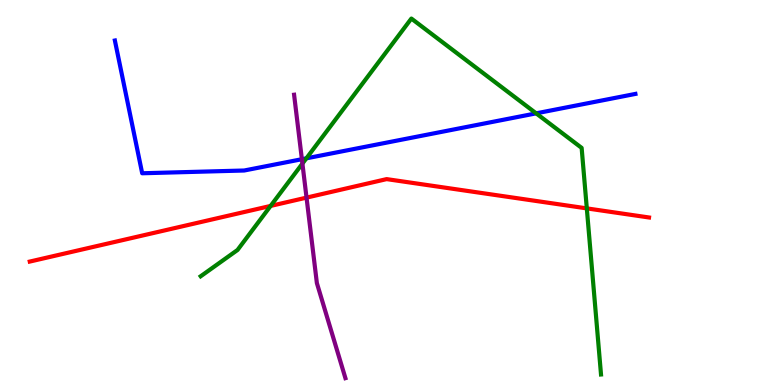[{'lines': ['blue', 'red'], 'intersections': []}, {'lines': ['green', 'red'], 'intersections': [{'x': 3.49, 'y': 4.65}, {'x': 7.57, 'y': 4.59}]}, {'lines': ['purple', 'red'], 'intersections': [{'x': 3.96, 'y': 4.87}]}, {'lines': ['blue', 'green'], 'intersections': [{'x': 3.95, 'y': 5.89}, {'x': 6.92, 'y': 7.06}]}, {'lines': ['blue', 'purple'], 'intersections': [{'x': 3.9, 'y': 5.86}]}, {'lines': ['green', 'purple'], 'intersections': [{'x': 3.9, 'y': 5.75}]}]